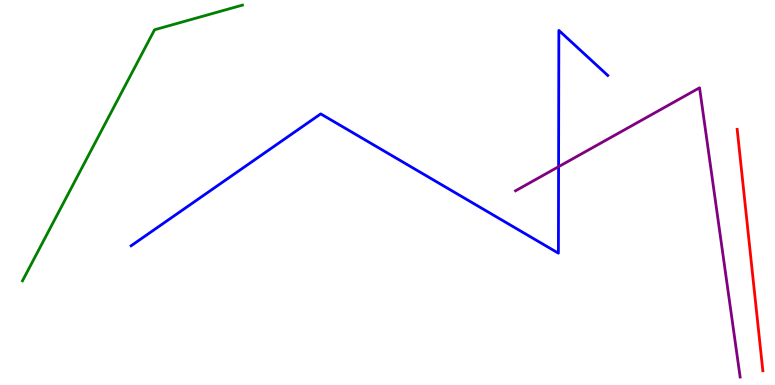[{'lines': ['blue', 'red'], 'intersections': []}, {'lines': ['green', 'red'], 'intersections': []}, {'lines': ['purple', 'red'], 'intersections': []}, {'lines': ['blue', 'green'], 'intersections': []}, {'lines': ['blue', 'purple'], 'intersections': [{'x': 7.21, 'y': 5.67}]}, {'lines': ['green', 'purple'], 'intersections': []}]